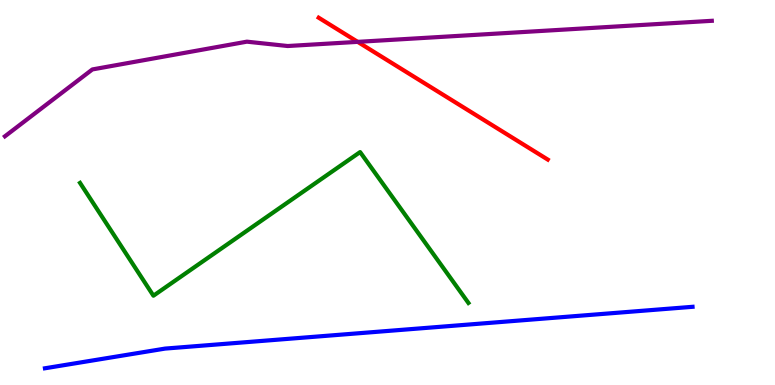[{'lines': ['blue', 'red'], 'intersections': []}, {'lines': ['green', 'red'], 'intersections': []}, {'lines': ['purple', 'red'], 'intersections': [{'x': 4.62, 'y': 8.91}]}, {'lines': ['blue', 'green'], 'intersections': []}, {'lines': ['blue', 'purple'], 'intersections': []}, {'lines': ['green', 'purple'], 'intersections': []}]